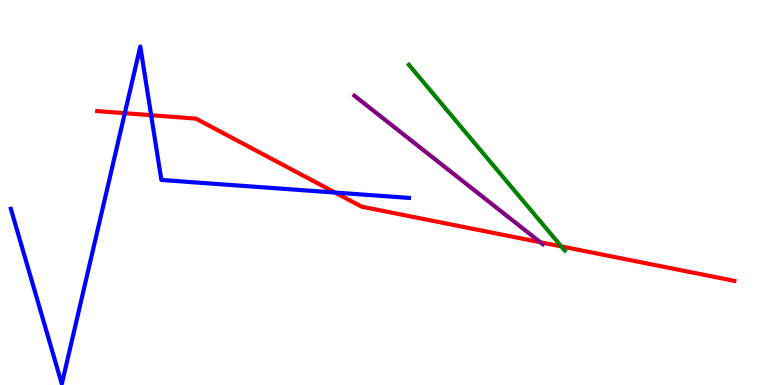[{'lines': ['blue', 'red'], 'intersections': [{'x': 1.61, 'y': 7.06}, {'x': 1.95, 'y': 7.01}, {'x': 4.32, 'y': 5.0}]}, {'lines': ['green', 'red'], 'intersections': [{'x': 7.24, 'y': 3.6}]}, {'lines': ['purple', 'red'], 'intersections': [{'x': 6.97, 'y': 3.71}]}, {'lines': ['blue', 'green'], 'intersections': []}, {'lines': ['blue', 'purple'], 'intersections': []}, {'lines': ['green', 'purple'], 'intersections': []}]